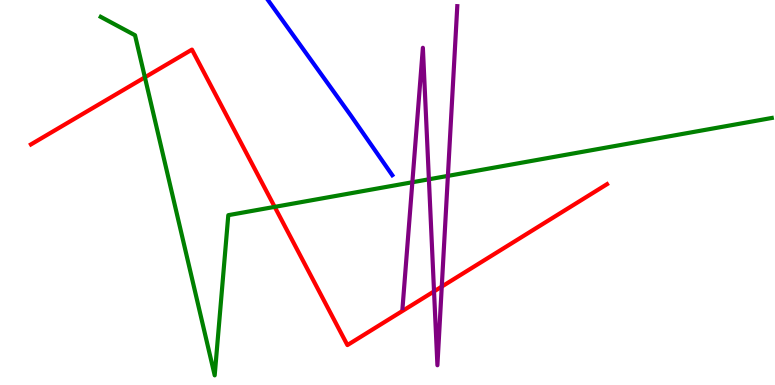[{'lines': ['blue', 'red'], 'intersections': []}, {'lines': ['green', 'red'], 'intersections': [{'x': 1.87, 'y': 7.99}, {'x': 3.54, 'y': 4.63}]}, {'lines': ['purple', 'red'], 'intersections': [{'x': 5.6, 'y': 2.43}, {'x': 5.7, 'y': 2.56}]}, {'lines': ['blue', 'green'], 'intersections': []}, {'lines': ['blue', 'purple'], 'intersections': []}, {'lines': ['green', 'purple'], 'intersections': [{'x': 5.32, 'y': 5.27}, {'x': 5.53, 'y': 5.34}, {'x': 5.78, 'y': 5.43}]}]